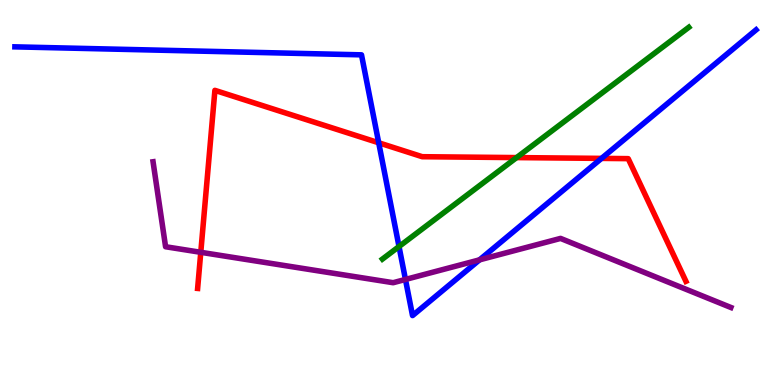[{'lines': ['blue', 'red'], 'intersections': [{'x': 4.89, 'y': 6.29}, {'x': 7.76, 'y': 5.89}]}, {'lines': ['green', 'red'], 'intersections': [{'x': 6.67, 'y': 5.91}]}, {'lines': ['purple', 'red'], 'intersections': [{'x': 2.59, 'y': 3.45}]}, {'lines': ['blue', 'green'], 'intersections': [{'x': 5.15, 'y': 3.6}]}, {'lines': ['blue', 'purple'], 'intersections': [{'x': 5.23, 'y': 2.74}, {'x': 6.19, 'y': 3.25}]}, {'lines': ['green', 'purple'], 'intersections': []}]